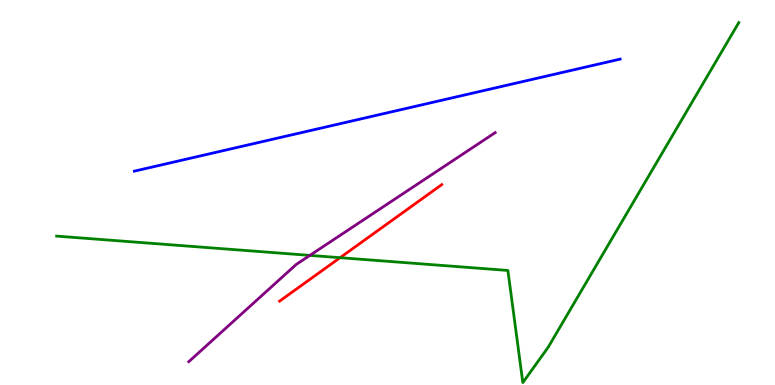[{'lines': ['blue', 'red'], 'intersections': []}, {'lines': ['green', 'red'], 'intersections': [{'x': 4.39, 'y': 3.31}]}, {'lines': ['purple', 'red'], 'intersections': []}, {'lines': ['blue', 'green'], 'intersections': []}, {'lines': ['blue', 'purple'], 'intersections': []}, {'lines': ['green', 'purple'], 'intersections': [{'x': 4.0, 'y': 3.37}]}]